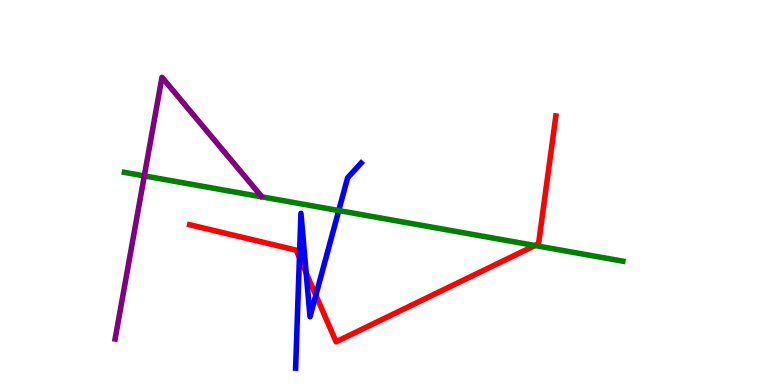[{'lines': ['blue', 'red'], 'intersections': [{'x': 3.86, 'y': 3.31}, {'x': 3.95, 'y': 2.91}, {'x': 4.08, 'y': 2.33}]}, {'lines': ['green', 'red'], 'intersections': [{'x': 6.9, 'y': 3.62}]}, {'lines': ['purple', 'red'], 'intersections': []}, {'lines': ['blue', 'green'], 'intersections': [{'x': 4.37, 'y': 4.53}]}, {'lines': ['blue', 'purple'], 'intersections': []}, {'lines': ['green', 'purple'], 'intersections': [{'x': 1.86, 'y': 5.43}]}]